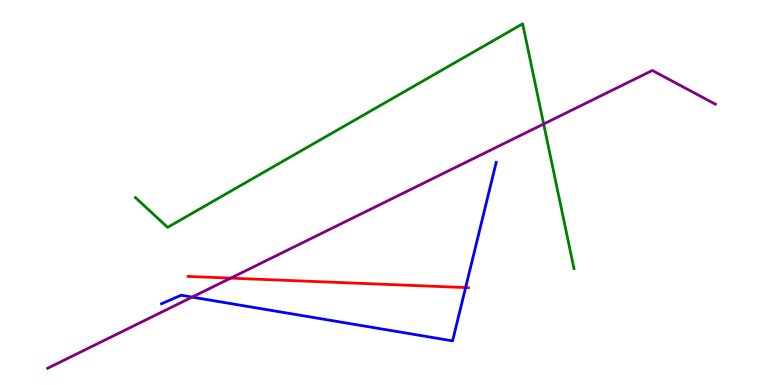[{'lines': ['blue', 'red'], 'intersections': [{'x': 6.01, 'y': 2.53}]}, {'lines': ['green', 'red'], 'intersections': []}, {'lines': ['purple', 'red'], 'intersections': [{'x': 2.98, 'y': 2.78}]}, {'lines': ['blue', 'green'], 'intersections': []}, {'lines': ['blue', 'purple'], 'intersections': [{'x': 2.48, 'y': 2.28}]}, {'lines': ['green', 'purple'], 'intersections': [{'x': 7.01, 'y': 6.78}]}]